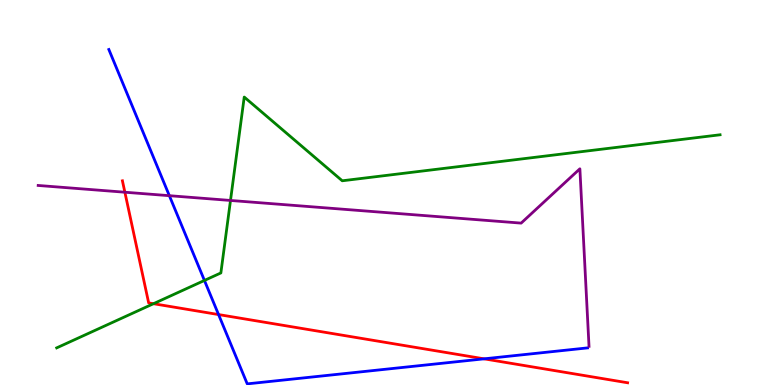[{'lines': ['blue', 'red'], 'intersections': [{'x': 2.82, 'y': 1.83}, {'x': 6.25, 'y': 0.68}]}, {'lines': ['green', 'red'], 'intersections': [{'x': 1.98, 'y': 2.11}]}, {'lines': ['purple', 'red'], 'intersections': [{'x': 1.61, 'y': 5.01}]}, {'lines': ['blue', 'green'], 'intersections': [{'x': 2.64, 'y': 2.72}]}, {'lines': ['blue', 'purple'], 'intersections': [{'x': 2.19, 'y': 4.92}]}, {'lines': ['green', 'purple'], 'intersections': [{'x': 2.97, 'y': 4.79}]}]